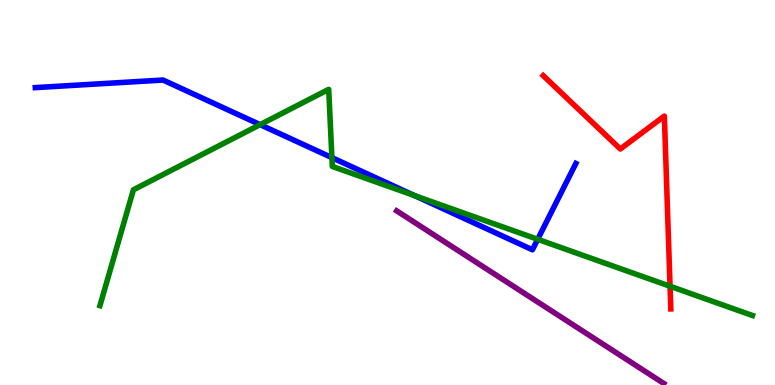[{'lines': ['blue', 'red'], 'intersections': []}, {'lines': ['green', 'red'], 'intersections': [{'x': 8.65, 'y': 2.56}]}, {'lines': ['purple', 'red'], 'intersections': []}, {'lines': ['blue', 'green'], 'intersections': [{'x': 3.36, 'y': 6.76}, {'x': 4.28, 'y': 5.91}, {'x': 5.35, 'y': 4.92}, {'x': 6.94, 'y': 3.78}]}, {'lines': ['blue', 'purple'], 'intersections': []}, {'lines': ['green', 'purple'], 'intersections': []}]